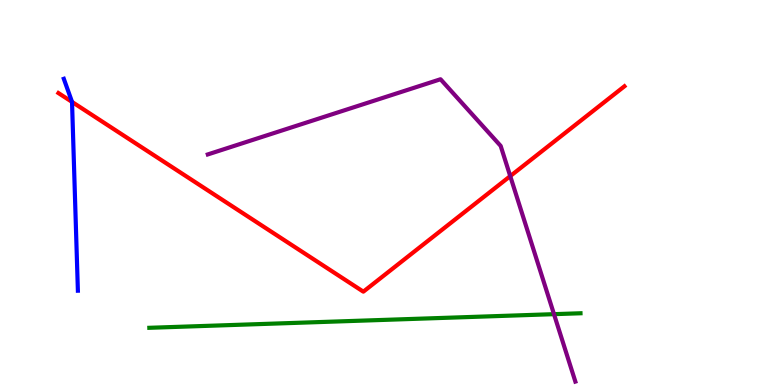[{'lines': ['blue', 'red'], 'intersections': [{'x': 0.929, 'y': 7.35}]}, {'lines': ['green', 'red'], 'intersections': []}, {'lines': ['purple', 'red'], 'intersections': [{'x': 6.58, 'y': 5.43}]}, {'lines': ['blue', 'green'], 'intersections': []}, {'lines': ['blue', 'purple'], 'intersections': []}, {'lines': ['green', 'purple'], 'intersections': [{'x': 7.15, 'y': 1.84}]}]